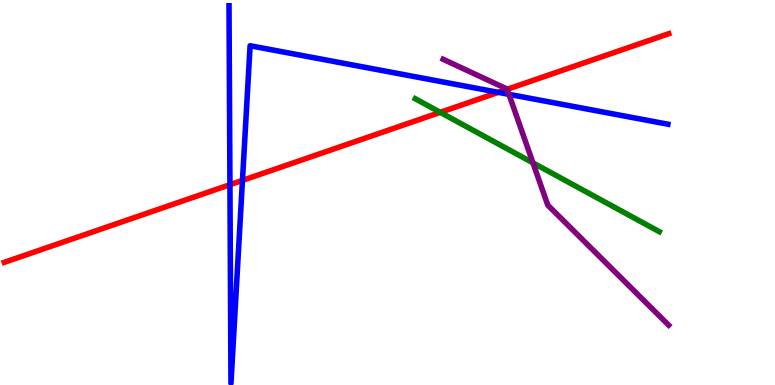[{'lines': ['blue', 'red'], 'intersections': [{'x': 2.97, 'y': 5.2}, {'x': 3.13, 'y': 5.31}, {'x': 6.43, 'y': 7.6}]}, {'lines': ['green', 'red'], 'intersections': [{'x': 5.68, 'y': 7.08}]}, {'lines': ['purple', 'red'], 'intersections': [{'x': 6.54, 'y': 7.68}]}, {'lines': ['blue', 'green'], 'intersections': []}, {'lines': ['blue', 'purple'], 'intersections': [{'x': 6.57, 'y': 7.55}]}, {'lines': ['green', 'purple'], 'intersections': [{'x': 6.88, 'y': 5.77}]}]